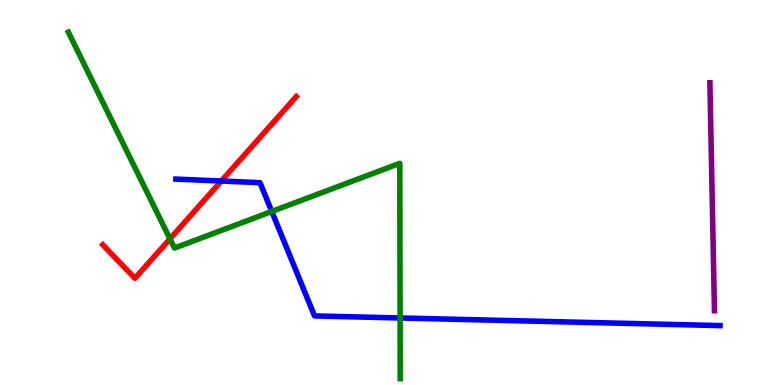[{'lines': ['blue', 'red'], 'intersections': [{'x': 2.86, 'y': 5.3}]}, {'lines': ['green', 'red'], 'intersections': [{'x': 2.19, 'y': 3.8}]}, {'lines': ['purple', 'red'], 'intersections': []}, {'lines': ['blue', 'green'], 'intersections': [{'x': 3.51, 'y': 4.51}, {'x': 5.16, 'y': 1.74}]}, {'lines': ['blue', 'purple'], 'intersections': []}, {'lines': ['green', 'purple'], 'intersections': []}]